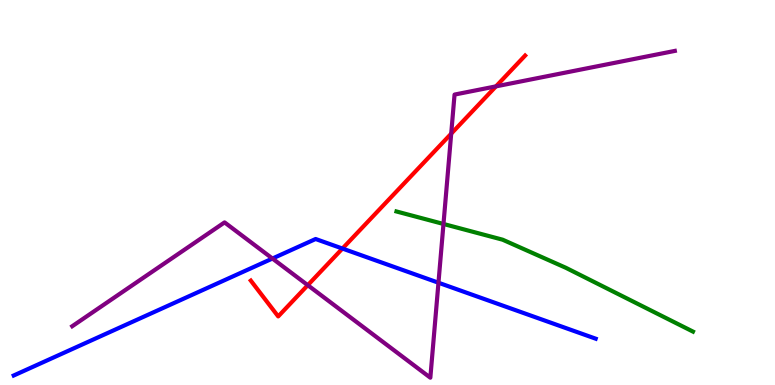[{'lines': ['blue', 'red'], 'intersections': [{'x': 4.42, 'y': 3.54}]}, {'lines': ['green', 'red'], 'intersections': []}, {'lines': ['purple', 'red'], 'intersections': [{'x': 3.97, 'y': 2.59}, {'x': 5.82, 'y': 6.53}, {'x': 6.4, 'y': 7.76}]}, {'lines': ['blue', 'green'], 'intersections': []}, {'lines': ['blue', 'purple'], 'intersections': [{'x': 3.52, 'y': 3.29}, {'x': 5.66, 'y': 2.66}]}, {'lines': ['green', 'purple'], 'intersections': [{'x': 5.72, 'y': 4.18}]}]